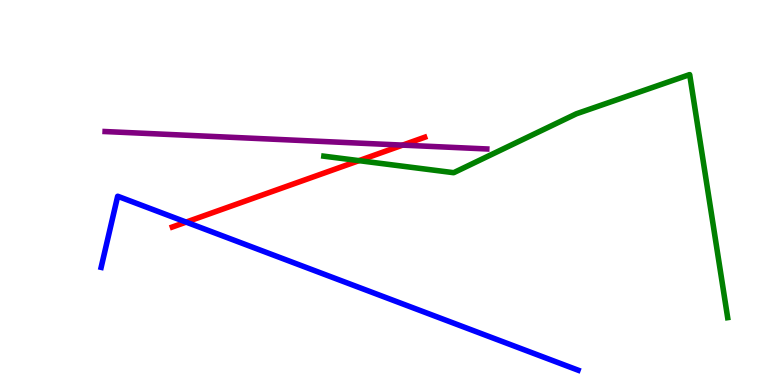[{'lines': ['blue', 'red'], 'intersections': [{'x': 2.4, 'y': 4.23}]}, {'lines': ['green', 'red'], 'intersections': [{'x': 4.63, 'y': 5.83}]}, {'lines': ['purple', 'red'], 'intersections': [{'x': 5.2, 'y': 6.23}]}, {'lines': ['blue', 'green'], 'intersections': []}, {'lines': ['blue', 'purple'], 'intersections': []}, {'lines': ['green', 'purple'], 'intersections': []}]